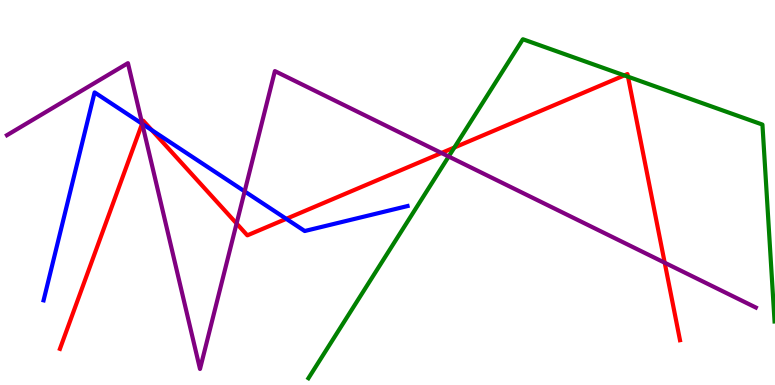[{'lines': ['blue', 'red'], 'intersections': [{'x': 1.83, 'y': 6.79}, {'x': 1.96, 'y': 6.62}, {'x': 3.69, 'y': 4.32}]}, {'lines': ['green', 'red'], 'intersections': [{'x': 5.86, 'y': 6.17}, {'x': 8.06, 'y': 8.04}, {'x': 8.1, 'y': 8.01}]}, {'lines': ['purple', 'red'], 'intersections': [{'x': 1.83, 'y': 6.79}, {'x': 3.05, 'y': 4.2}, {'x': 5.7, 'y': 6.03}, {'x': 8.58, 'y': 3.18}]}, {'lines': ['blue', 'green'], 'intersections': []}, {'lines': ['blue', 'purple'], 'intersections': [{'x': 1.84, 'y': 6.78}, {'x': 3.16, 'y': 5.03}]}, {'lines': ['green', 'purple'], 'intersections': [{'x': 5.79, 'y': 5.93}]}]